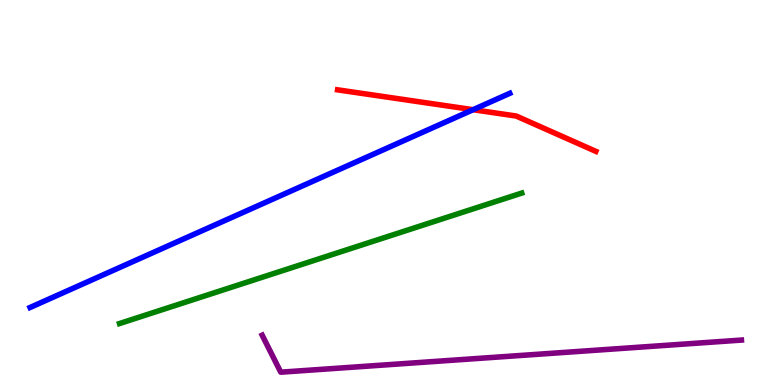[{'lines': ['blue', 'red'], 'intersections': [{'x': 6.1, 'y': 7.15}]}, {'lines': ['green', 'red'], 'intersections': []}, {'lines': ['purple', 'red'], 'intersections': []}, {'lines': ['blue', 'green'], 'intersections': []}, {'lines': ['blue', 'purple'], 'intersections': []}, {'lines': ['green', 'purple'], 'intersections': []}]